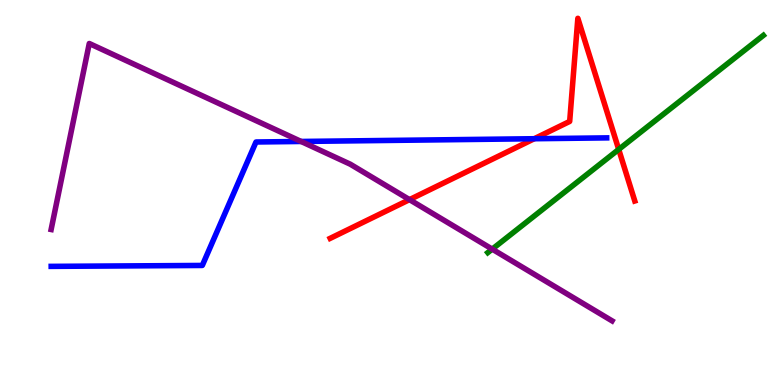[{'lines': ['blue', 'red'], 'intersections': [{'x': 6.89, 'y': 6.4}]}, {'lines': ['green', 'red'], 'intersections': [{'x': 7.98, 'y': 6.12}]}, {'lines': ['purple', 'red'], 'intersections': [{'x': 5.28, 'y': 4.81}]}, {'lines': ['blue', 'green'], 'intersections': []}, {'lines': ['blue', 'purple'], 'intersections': [{'x': 3.89, 'y': 6.33}]}, {'lines': ['green', 'purple'], 'intersections': [{'x': 6.35, 'y': 3.53}]}]